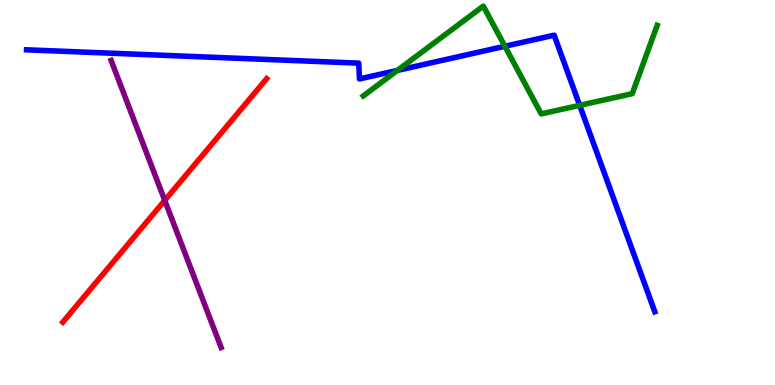[{'lines': ['blue', 'red'], 'intersections': []}, {'lines': ['green', 'red'], 'intersections': []}, {'lines': ['purple', 'red'], 'intersections': [{'x': 2.13, 'y': 4.79}]}, {'lines': ['blue', 'green'], 'intersections': [{'x': 5.13, 'y': 8.17}, {'x': 6.51, 'y': 8.8}, {'x': 7.48, 'y': 7.26}]}, {'lines': ['blue', 'purple'], 'intersections': []}, {'lines': ['green', 'purple'], 'intersections': []}]